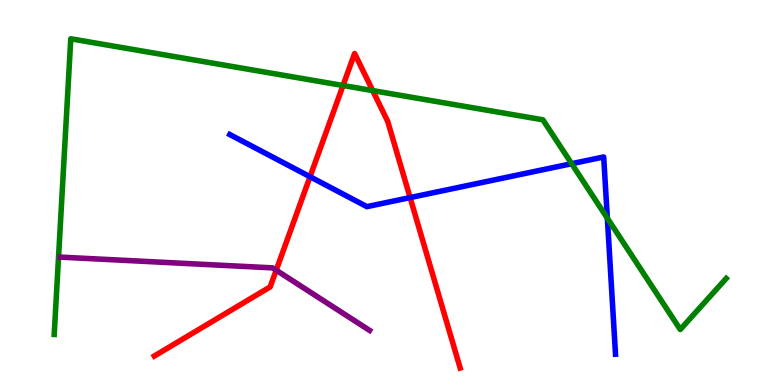[{'lines': ['blue', 'red'], 'intersections': [{'x': 4.0, 'y': 5.41}, {'x': 5.29, 'y': 4.87}]}, {'lines': ['green', 'red'], 'intersections': [{'x': 4.43, 'y': 7.78}, {'x': 4.81, 'y': 7.65}]}, {'lines': ['purple', 'red'], 'intersections': [{'x': 3.56, 'y': 2.98}]}, {'lines': ['blue', 'green'], 'intersections': [{'x': 7.38, 'y': 5.75}, {'x': 7.84, 'y': 4.33}]}, {'lines': ['blue', 'purple'], 'intersections': []}, {'lines': ['green', 'purple'], 'intersections': []}]